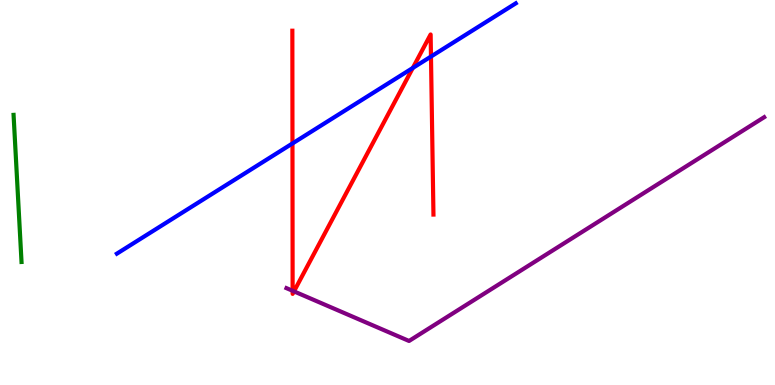[{'lines': ['blue', 'red'], 'intersections': [{'x': 3.77, 'y': 6.27}, {'x': 5.33, 'y': 8.24}, {'x': 5.56, 'y': 8.53}]}, {'lines': ['green', 'red'], 'intersections': []}, {'lines': ['purple', 'red'], 'intersections': [{'x': 3.78, 'y': 2.45}, {'x': 3.79, 'y': 2.43}]}, {'lines': ['blue', 'green'], 'intersections': []}, {'lines': ['blue', 'purple'], 'intersections': []}, {'lines': ['green', 'purple'], 'intersections': []}]